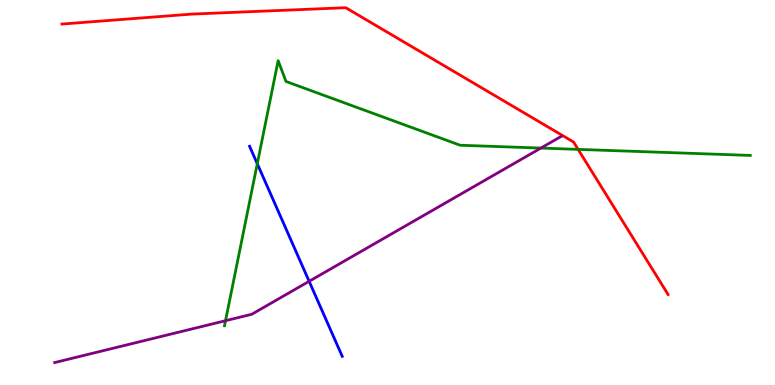[{'lines': ['blue', 'red'], 'intersections': []}, {'lines': ['green', 'red'], 'intersections': [{'x': 7.46, 'y': 6.12}]}, {'lines': ['purple', 'red'], 'intersections': []}, {'lines': ['blue', 'green'], 'intersections': [{'x': 3.32, 'y': 5.75}]}, {'lines': ['blue', 'purple'], 'intersections': [{'x': 3.99, 'y': 2.69}]}, {'lines': ['green', 'purple'], 'intersections': [{'x': 2.91, 'y': 1.67}, {'x': 6.98, 'y': 6.15}]}]